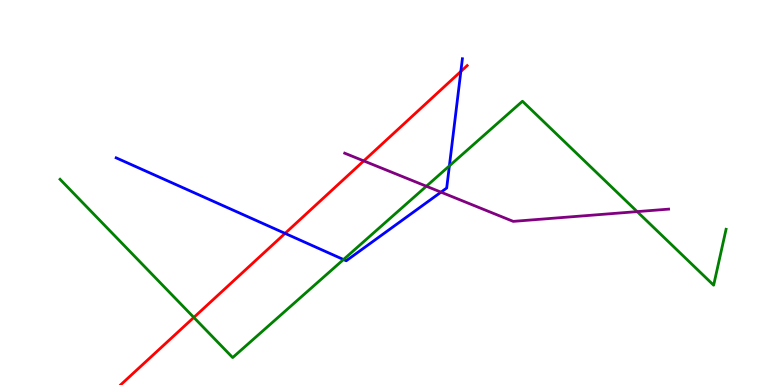[{'lines': ['blue', 'red'], 'intersections': [{'x': 3.68, 'y': 3.94}, {'x': 5.95, 'y': 8.14}]}, {'lines': ['green', 'red'], 'intersections': [{'x': 2.5, 'y': 1.75}]}, {'lines': ['purple', 'red'], 'intersections': [{'x': 4.69, 'y': 5.82}]}, {'lines': ['blue', 'green'], 'intersections': [{'x': 4.43, 'y': 3.26}, {'x': 5.8, 'y': 5.69}]}, {'lines': ['blue', 'purple'], 'intersections': [{'x': 5.69, 'y': 5.01}]}, {'lines': ['green', 'purple'], 'intersections': [{'x': 5.5, 'y': 5.16}, {'x': 8.22, 'y': 4.5}]}]